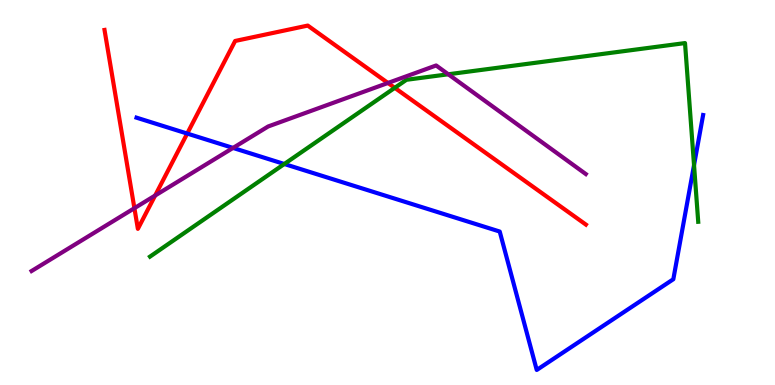[{'lines': ['blue', 'red'], 'intersections': [{'x': 2.42, 'y': 6.53}]}, {'lines': ['green', 'red'], 'intersections': [{'x': 5.09, 'y': 7.72}]}, {'lines': ['purple', 'red'], 'intersections': [{'x': 1.73, 'y': 4.59}, {'x': 2.0, 'y': 4.92}, {'x': 5.01, 'y': 7.85}]}, {'lines': ['blue', 'green'], 'intersections': [{'x': 3.67, 'y': 5.74}, {'x': 8.96, 'y': 5.71}]}, {'lines': ['blue', 'purple'], 'intersections': [{'x': 3.01, 'y': 6.16}]}, {'lines': ['green', 'purple'], 'intersections': [{'x': 5.78, 'y': 8.07}]}]